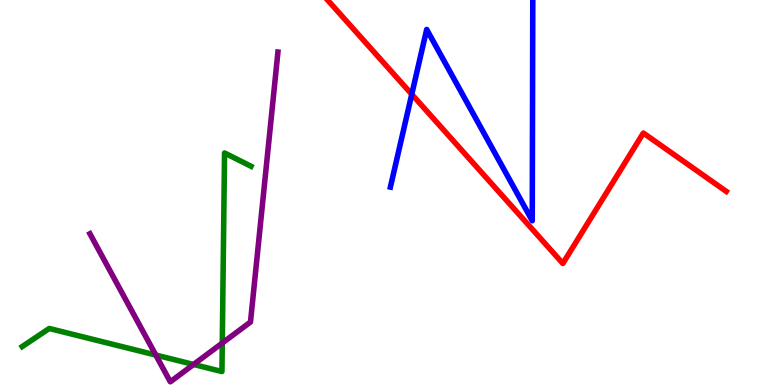[{'lines': ['blue', 'red'], 'intersections': [{'x': 5.31, 'y': 7.55}]}, {'lines': ['green', 'red'], 'intersections': []}, {'lines': ['purple', 'red'], 'intersections': []}, {'lines': ['blue', 'green'], 'intersections': []}, {'lines': ['blue', 'purple'], 'intersections': []}, {'lines': ['green', 'purple'], 'intersections': [{'x': 2.01, 'y': 0.778}, {'x': 2.5, 'y': 0.533}, {'x': 2.87, 'y': 1.09}]}]